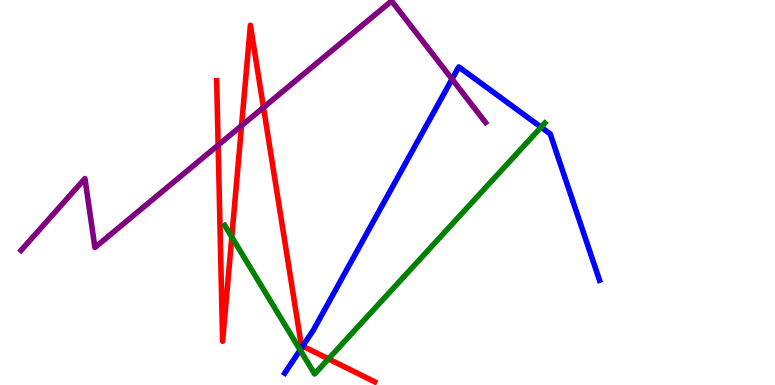[{'lines': ['blue', 'red'], 'intersections': [{'x': 3.91, 'y': 1.01}]}, {'lines': ['green', 'red'], 'intersections': [{'x': 2.99, 'y': 3.84}, {'x': 4.24, 'y': 0.678}]}, {'lines': ['purple', 'red'], 'intersections': [{'x': 2.81, 'y': 6.23}, {'x': 3.12, 'y': 6.74}, {'x': 3.4, 'y': 7.21}]}, {'lines': ['blue', 'green'], 'intersections': [{'x': 3.87, 'y': 0.91}, {'x': 6.98, 'y': 6.7}]}, {'lines': ['blue', 'purple'], 'intersections': [{'x': 5.83, 'y': 7.95}]}, {'lines': ['green', 'purple'], 'intersections': []}]